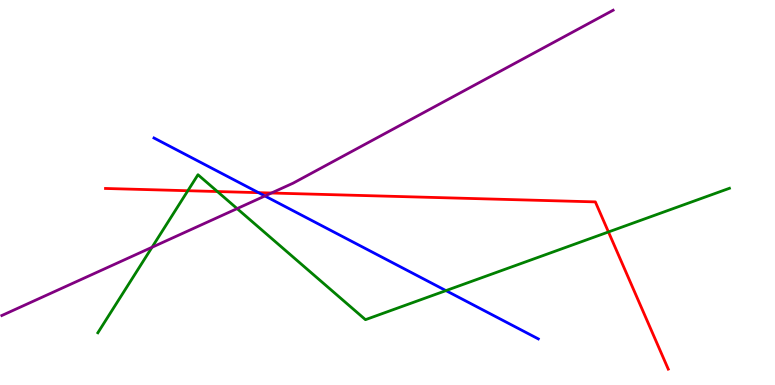[{'lines': ['blue', 'red'], 'intersections': [{'x': 3.34, 'y': 5.0}]}, {'lines': ['green', 'red'], 'intersections': [{'x': 2.42, 'y': 5.05}, {'x': 2.81, 'y': 5.03}, {'x': 7.85, 'y': 3.98}]}, {'lines': ['purple', 'red'], 'intersections': [{'x': 3.5, 'y': 4.99}]}, {'lines': ['blue', 'green'], 'intersections': [{'x': 5.75, 'y': 2.45}]}, {'lines': ['blue', 'purple'], 'intersections': [{'x': 3.42, 'y': 4.91}]}, {'lines': ['green', 'purple'], 'intersections': [{'x': 1.96, 'y': 3.58}, {'x': 3.06, 'y': 4.58}]}]